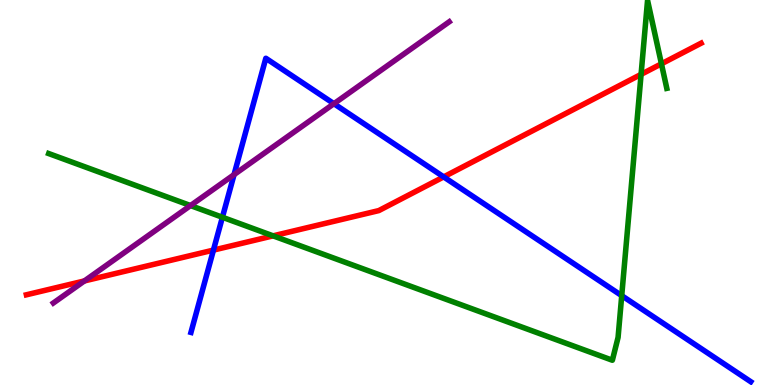[{'lines': ['blue', 'red'], 'intersections': [{'x': 2.75, 'y': 3.5}, {'x': 5.72, 'y': 5.41}]}, {'lines': ['green', 'red'], 'intersections': [{'x': 3.52, 'y': 3.87}, {'x': 8.27, 'y': 8.07}, {'x': 8.53, 'y': 8.34}]}, {'lines': ['purple', 'red'], 'intersections': [{'x': 1.09, 'y': 2.7}]}, {'lines': ['blue', 'green'], 'intersections': [{'x': 2.87, 'y': 4.36}, {'x': 8.02, 'y': 2.32}]}, {'lines': ['blue', 'purple'], 'intersections': [{'x': 3.02, 'y': 5.46}, {'x': 4.31, 'y': 7.31}]}, {'lines': ['green', 'purple'], 'intersections': [{'x': 2.46, 'y': 4.66}]}]